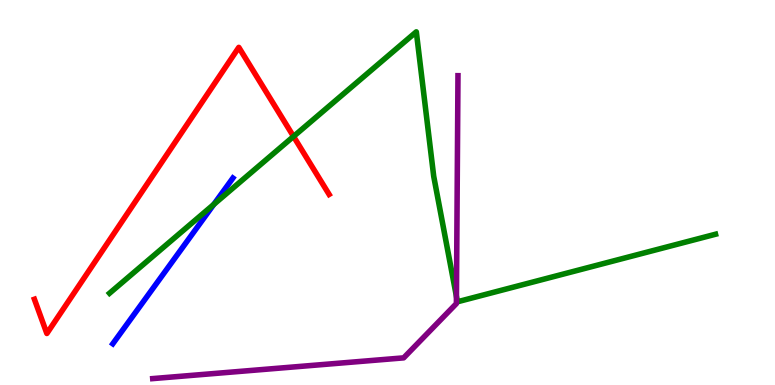[{'lines': ['blue', 'red'], 'intersections': []}, {'lines': ['green', 'red'], 'intersections': [{'x': 3.79, 'y': 6.46}]}, {'lines': ['purple', 'red'], 'intersections': []}, {'lines': ['blue', 'green'], 'intersections': [{'x': 2.76, 'y': 4.69}]}, {'lines': ['blue', 'purple'], 'intersections': []}, {'lines': ['green', 'purple'], 'intersections': [{'x': 5.89, 'y': 2.3}]}]